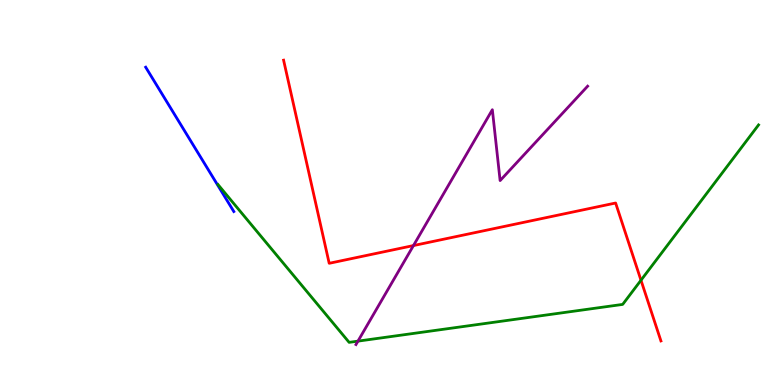[{'lines': ['blue', 'red'], 'intersections': []}, {'lines': ['green', 'red'], 'intersections': [{'x': 8.27, 'y': 2.72}]}, {'lines': ['purple', 'red'], 'intersections': [{'x': 5.34, 'y': 3.62}]}, {'lines': ['blue', 'green'], 'intersections': []}, {'lines': ['blue', 'purple'], 'intersections': []}, {'lines': ['green', 'purple'], 'intersections': [{'x': 4.62, 'y': 1.14}]}]